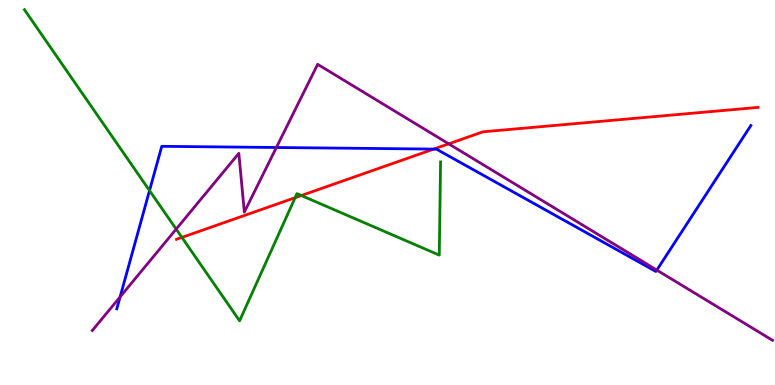[{'lines': ['blue', 'red'], 'intersections': [{'x': 5.6, 'y': 6.13}]}, {'lines': ['green', 'red'], 'intersections': [{'x': 2.35, 'y': 3.83}, {'x': 3.81, 'y': 4.86}, {'x': 3.89, 'y': 4.92}]}, {'lines': ['purple', 'red'], 'intersections': [{'x': 5.79, 'y': 6.26}]}, {'lines': ['blue', 'green'], 'intersections': [{'x': 1.93, 'y': 5.05}]}, {'lines': ['blue', 'purple'], 'intersections': [{'x': 1.55, 'y': 2.29}, {'x': 3.57, 'y': 6.17}, {'x': 8.48, 'y': 2.98}]}, {'lines': ['green', 'purple'], 'intersections': [{'x': 2.27, 'y': 4.05}]}]